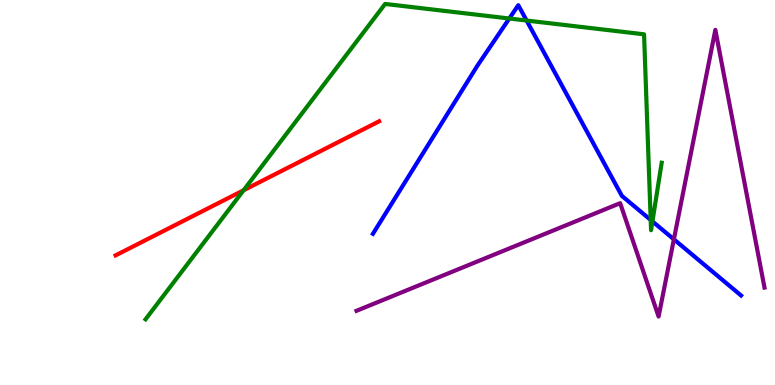[{'lines': ['blue', 'red'], 'intersections': []}, {'lines': ['green', 'red'], 'intersections': [{'x': 3.14, 'y': 5.06}]}, {'lines': ['purple', 'red'], 'intersections': []}, {'lines': ['blue', 'green'], 'intersections': [{'x': 6.57, 'y': 9.52}, {'x': 6.79, 'y': 9.47}, {'x': 8.4, 'y': 4.29}, {'x': 8.42, 'y': 4.25}]}, {'lines': ['blue', 'purple'], 'intersections': [{'x': 8.7, 'y': 3.78}]}, {'lines': ['green', 'purple'], 'intersections': []}]